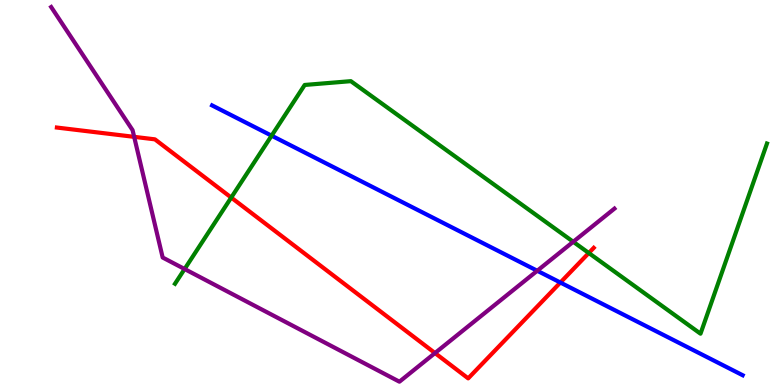[{'lines': ['blue', 'red'], 'intersections': [{'x': 7.23, 'y': 2.66}]}, {'lines': ['green', 'red'], 'intersections': [{'x': 2.98, 'y': 4.87}, {'x': 7.6, 'y': 3.43}]}, {'lines': ['purple', 'red'], 'intersections': [{'x': 1.73, 'y': 6.45}, {'x': 5.61, 'y': 0.83}]}, {'lines': ['blue', 'green'], 'intersections': [{'x': 3.5, 'y': 6.48}]}, {'lines': ['blue', 'purple'], 'intersections': [{'x': 6.93, 'y': 2.97}]}, {'lines': ['green', 'purple'], 'intersections': [{'x': 2.38, 'y': 3.01}, {'x': 7.4, 'y': 3.72}]}]